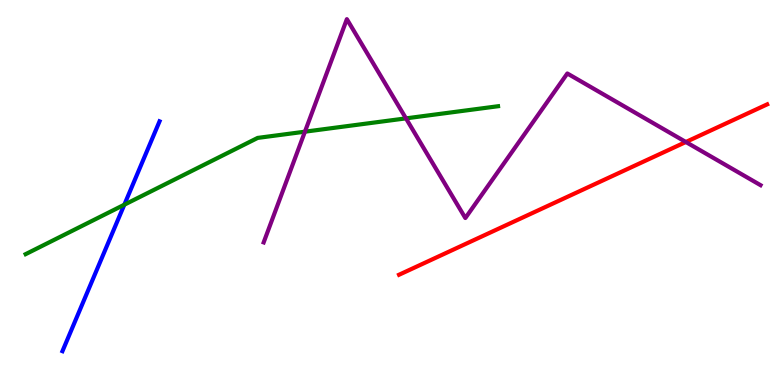[{'lines': ['blue', 'red'], 'intersections': []}, {'lines': ['green', 'red'], 'intersections': []}, {'lines': ['purple', 'red'], 'intersections': [{'x': 8.85, 'y': 6.31}]}, {'lines': ['blue', 'green'], 'intersections': [{'x': 1.6, 'y': 4.68}]}, {'lines': ['blue', 'purple'], 'intersections': []}, {'lines': ['green', 'purple'], 'intersections': [{'x': 3.93, 'y': 6.58}, {'x': 5.24, 'y': 6.93}]}]